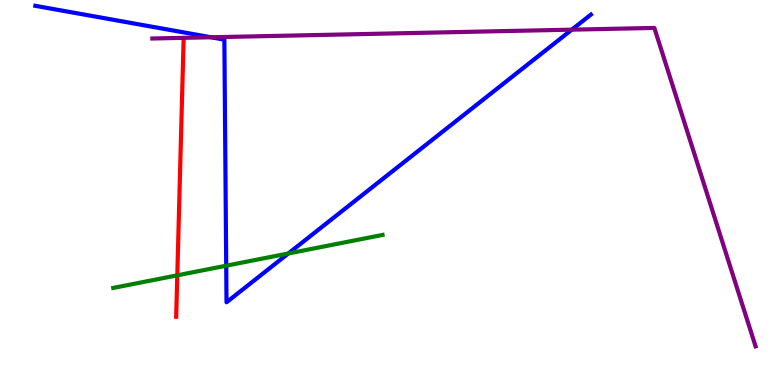[{'lines': ['blue', 'red'], 'intersections': []}, {'lines': ['green', 'red'], 'intersections': [{'x': 2.29, 'y': 2.85}]}, {'lines': ['purple', 'red'], 'intersections': []}, {'lines': ['blue', 'green'], 'intersections': [{'x': 2.92, 'y': 3.1}, {'x': 3.72, 'y': 3.42}]}, {'lines': ['blue', 'purple'], 'intersections': [{'x': 2.72, 'y': 9.03}, {'x': 7.38, 'y': 9.23}]}, {'lines': ['green', 'purple'], 'intersections': []}]